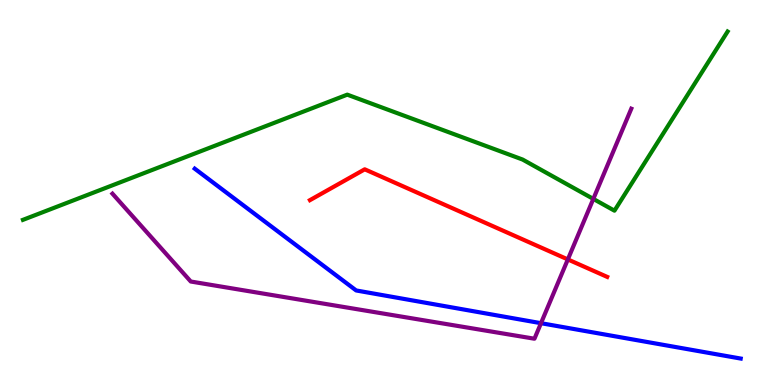[{'lines': ['blue', 'red'], 'intersections': []}, {'lines': ['green', 'red'], 'intersections': []}, {'lines': ['purple', 'red'], 'intersections': [{'x': 7.33, 'y': 3.26}]}, {'lines': ['blue', 'green'], 'intersections': []}, {'lines': ['blue', 'purple'], 'intersections': [{'x': 6.98, 'y': 1.61}]}, {'lines': ['green', 'purple'], 'intersections': [{'x': 7.66, 'y': 4.83}]}]